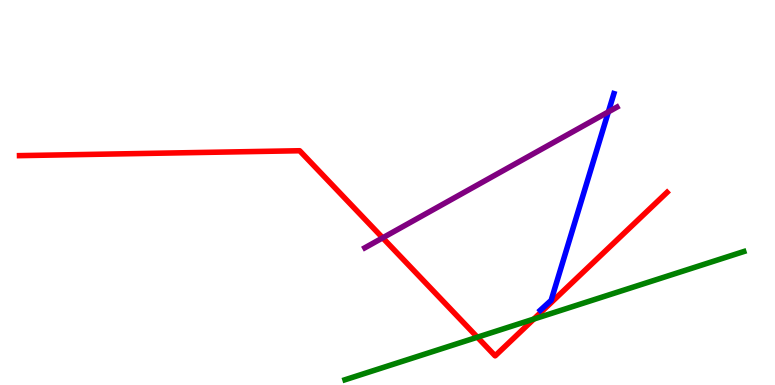[{'lines': ['blue', 'red'], 'intersections': []}, {'lines': ['green', 'red'], 'intersections': [{'x': 6.16, 'y': 1.24}, {'x': 6.89, 'y': 1.71}]}, {'lines': ['purple', 'red'], 'intersections': [{'x': 4.94, 'y': 3.82}]}, {'lines': ['blue', 'green'], 'intersections': []}, {'lines': ['blue', 'purple'], 'intersections': [{'x': 7.85, 'y': 7.09}]}, {'lines': ['green', 'purple'], 'intersections': []}]